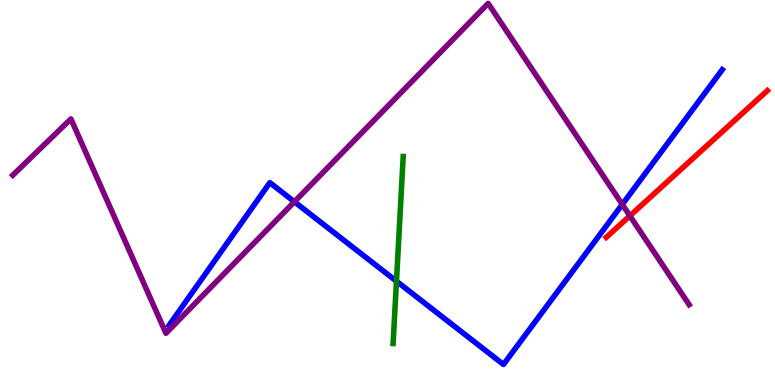[{'lines': ['blue', 'red'], 'intersections': []}, {'lines': ['green', 'red'], 'intersections': []}, {'lines': ['purple', 'red'], 'intersections': [{'x': 8.13, 'y': 4.39}]}, {'lines': ['blue', 'green'], 'intersections': [{'x': 5.12, 'y': 2.7}]}, {'lines': ['blue', 'purple'], 'intersections': [{'x': 3.8, 'y': 4.76}, {'x': 8.03, 'y': 4.69}]}, {'lines': ['green', 'purple'], 'intersections': []}]